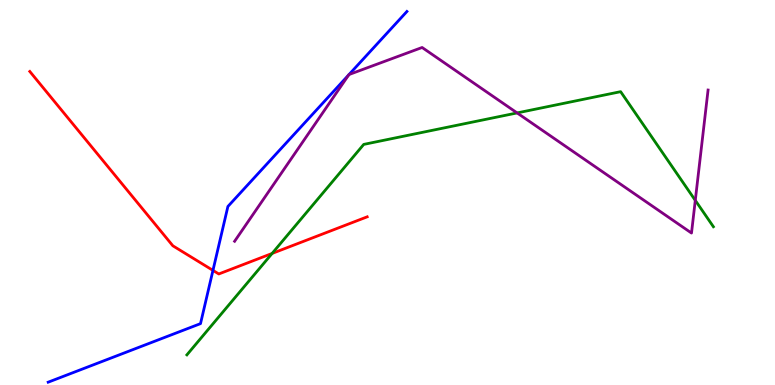[{'lines': ['blue', 'red'], 'intersections': [{'x': 2.75, 'y': 2.98}]}, {'lines': ['green', 'red'], 'intersections': [{'x': 3.51, 'y': 3.42}]}, {'lines': ['purple', 'red'], 'intersections': []}, {'lines': ['blue', 'green'], 'intersections': []}, {'lines': ['blue', 'purple'], 'intersections': [{'x': 4.5, 'y': 8.06}, {'x': 4.5, 'y': 8.06}]}, {'lines': ['green', 'purple'], 'intersections': [{'x': 6.67, 'y': 7.07}, {'x': 8.97, 'y': 4.8}]}]